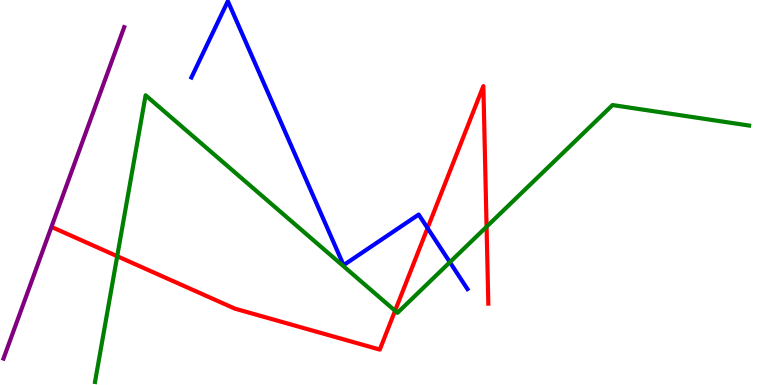[{'lines': ['blue', 'red'], 'intersections': [{'x': 5.52, 'y': 4.08}]}, {'lines': ['green', 'red'], 'intersections': [{'x': 1.51, 'y': 3.35}, {'x': 5.1, 'y': 1.93}, {'x': 6.28, 'y': 4.11}]}, {'lines': ['purple', 'red'], 'intersections': []}, {'lines': ['blue', 'green'], 'intersections': [{'x': 5.8, 'y': 3.19}]}, {'lines': ['blue', 'purple'], 'intersections': []}, {'lines': ['green', 'purple'], 'intersections': []}]